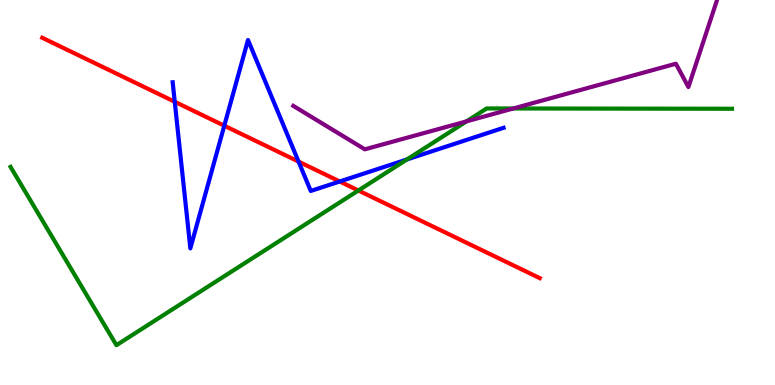[{'lines': ['blue', 'red'], 'intersections': [{'x': 2.25, 'y': 7.36}, {'x': 2.89, 'y': 6.73}, {'x': 3.85, 'y': 5.8}, {'x': 4.38, 'y': 5.29}]}, {'lines': ['green', 'red'], 'intersections': [{'x': 4.62, 'y': 5.05}]}, {'lines': ['purple', 'red'], 'intersections': []}, {'lines': ['blue', 'green'], 'intersections': [{'x': 5.25, 'y': 5.86}]}, {'lines': ['blue', 'purple'], 'intersections': []}, {'lines': ['green', 'purple'], 'intersections': [{'x': 6.02, 'y': 6.85}, {'x': 6.62, 'y': 7.18}]}]